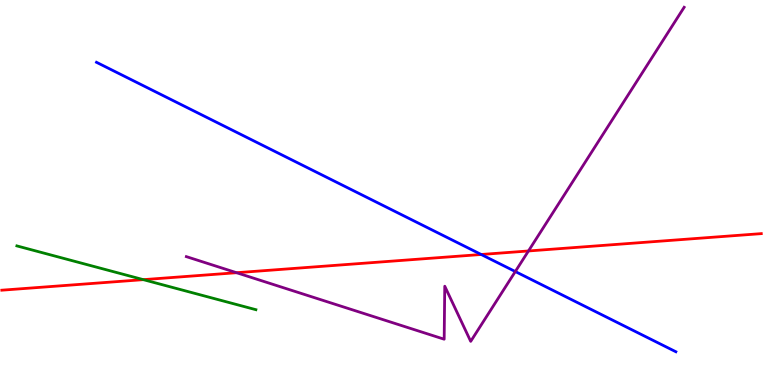[{'lines': ['blue', 'red'], 'intersections': [{'x': 6.21, 'y': 3.39}]}, {'lines': ['green', 'red'], 'intersections': [{'x': 1.85, 'y': 2.74}]}, {'lines': ['purple', 'red'], 'intersections': [{'x': 3.05, 'y': 2.92}, {'x': 6.82, 'y': 3.48}]}, {'lines': ['blue', 'green'], 'intersections': []}, {'lines': ['blue', 'purple'], 'intersections': [{'x': 6.65, 'y': 2.95}]}, {'lines': ['green', 'purple'], 'intersections': []}]